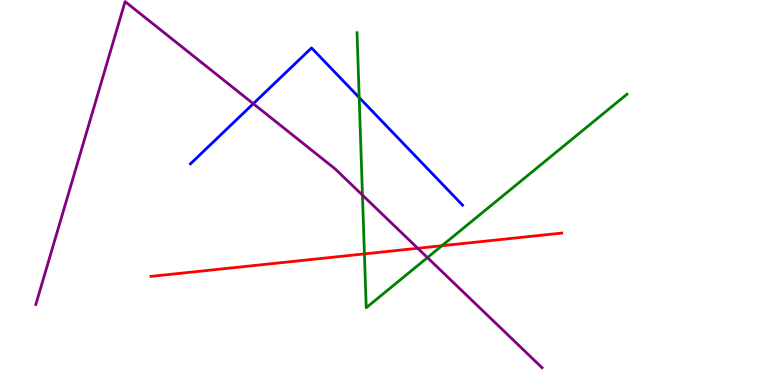[{'lines': ['blue', 'red'], 'intersections': []}, {'lines': ['green', 'red'], 'intersections': [{'x': 4.7, 'y': 3.41}, {'x': 5.7, 'y': 3.62}]}, {'lines': ['purple', 'red'], 'intersections': [{'x': 5.39, 'y': 3.55}]}, {'lines': ['blue', 'green'], 'intersections': [{'x': 4.63, 'y': 7.47}]}, {'lines': ['blue', 'purple'], 'intersections': [{'x': 3.27, 'y': 7.31}]}, {'lines': ['green', 'purple'], 'intersections': [{'x': 4.68, 'y': 4.93}, {'x': 5.52, 'y': 3.31}]}]